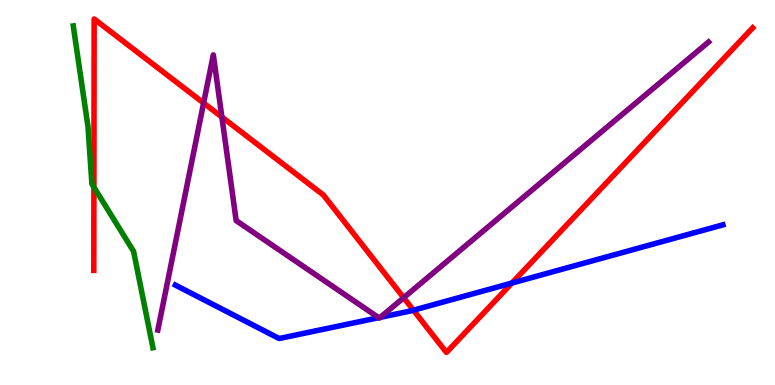[{'lines': ['blue', 'red'], 'intersections': [{'x': 5.33, 'y': 1.94}, {'x': 6.61, 'y': 2.65}]}, {'lines': ['green', 'red'], 'intersections': [{'x': 1.21, 'y': 5.14}]}, {'lines': ['purple', 'red'], 'intersections': [{'x': 2.63, 'y': 7.32}, {'x': 2.86, 'y': 6.96}, {'x': 5.21, 'y': 2.27}]}, {'lines': ['blue', 'green'], 'intersections': []}, {'lines': ['blue', 'purple'], 'intersections': [{'x': 4.89, 'y': 1.75}, {'x': 4.91, 'y': 1.76}]}, {'lines': ['green', 'purple'], 'intersections': []}]